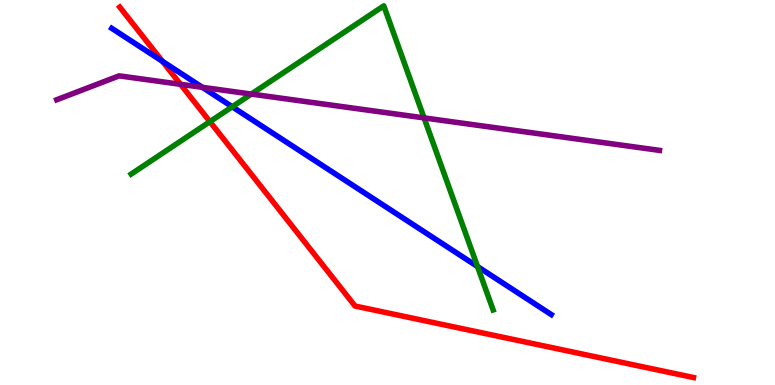[{'lines': ['blue', 'red'], 'intersections': [{'x': 2.1, 'y': 8.41}]}, {'lines': ['green', 'red'], 'intersections': [{'x': 2.71, 'y': 6.84}]}, {'lines': ['purple', 'red'], 'intersections': [{'x': 2.33, 'y': 7.81}]}, {'lines': ['blue', 'green'], 'intersections': [{'x': 3.0, 'y': 7.23}, {'x': 6.16, 'y': 3.08}]}, {'lines': ['blue', 'purple'], 'intersections': [{'x': 2.61, 'y': 7.73}]}, {'lines': ['green', 'purple'], 'intersections': [{'x': 3.24, 'y': 7.56}, {'x': 5.47, 'y': 6.94}]}]